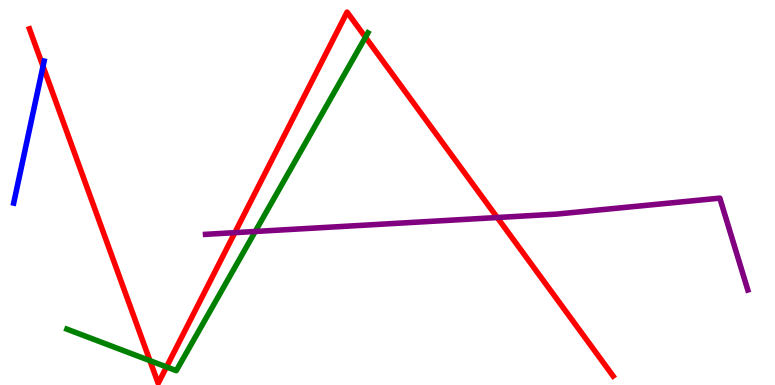[{'lines': ['blue', 'red'], 'intersections': [{'x': 0.555, 'y': 8.28}]}, {'lines': ['green', 'red'], 'intersections': [{'x': 1.93, 'y': 0.633}, {'x': 2.15, 'y': 0.469}, {'x': 4.72, 'y': 9.03}]}, {'lines': ['purple', 'red'], 'intersections': [{'x': 3.03, 'y': 3.96}, {'x': 6.42, 'y': 4.35}]}, {'lines': ['blue', 'green'], 'intersections': []}, {'lines': ['blue', 'purple'], 'intersections': []}, {'lines': ['green', 'purple'], 'intersections': [{'x': 3.29, 'y': 3.99}]}]